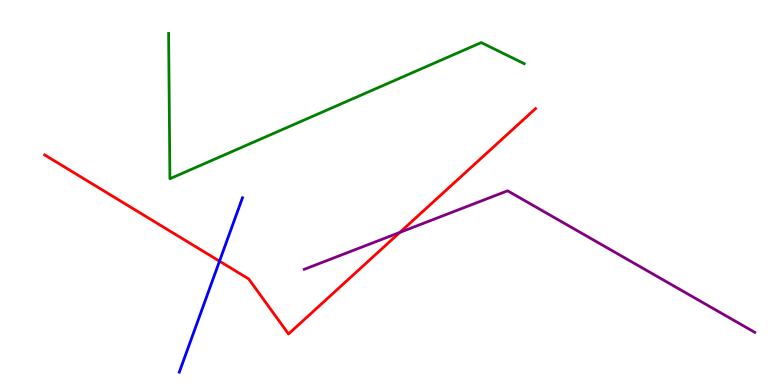[{'lines': ['blue', 'red'], 'intersections': [{'x': 2.83, 'y': 3.22}]}, {'lines': ['green', 'red'], 'intersections': []}, {'lines': ['purple', 'red'], 'intersections': [{'x': 5.16, 'y': 3.96}]}, {'lines': ['blue', 'green'], 'intersections': []}, {'lines': ['blue', 'purple'], 'intersections': []}, {'lines': ['green', 'purple'], 'intersections': []}]